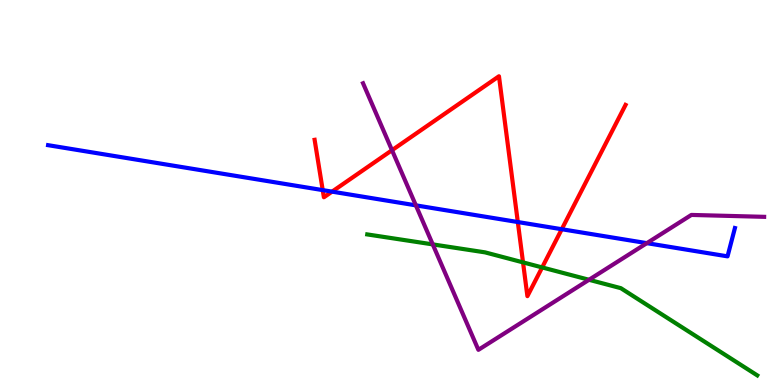[{'lines': ['blue', 'red'], 'intersections': [{'x': 4.16, 'y': 5.06}, {'x': 4.28, 'y': 5.02}, {'x': 6.68, 'y': 4.23}, {'x': 7.25, 'y': 4.05}]}, {'lines': ['green', 'red'], 'intersections': [{'x': 6.75, 'y': 3.18}, {'x': 7.0, 'y': 3.05}]}, {'lines': ['purple', 'red'], 'intersections': [{'x': 5.06, 'y': 6.1}]}, {'lines': ['blue', 'green'], 'intersections': []}, {'lines': ['blue', 'purple'], 'intersections': [{'x': 5.37, 'y': 4.67}, {'x': 8.35, 'y': 3.68}]}, {'lines': ['green', 'purple'], 'intersections': [{'x': 5.58, 'y': 3.65}, {'x': 7.6, 'y': 2.73}]}]